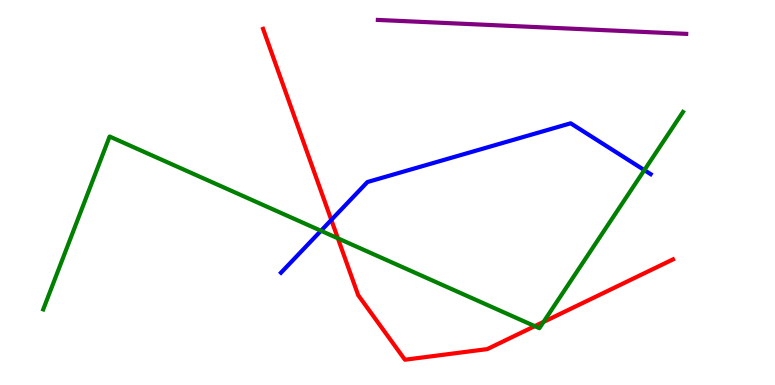[{'lines': ['blue', 'red'], 'intersections': [{'x': 4.27, 'y': 4.29}]}, {'lines': ['green', 'red'], 'intersections': [{'x': 4.36, 'y': 3.81}, {'x': 6.9, 'y': 1.53}, {'x': 7.01, 'y': 1.64}]}, {'lines': ['purple', 'red'], 'intersections': []}, {'lines': ['blue', 'green'], 'intersections': [{'x': 4.14, 'y': 4.01}, {'x': 8.31, 'y': 5.58}]}, {'lines': ['blue', 'purple'], 'intersections': []}, {'lines': ['green', 'purple'], 'intersections': []}]